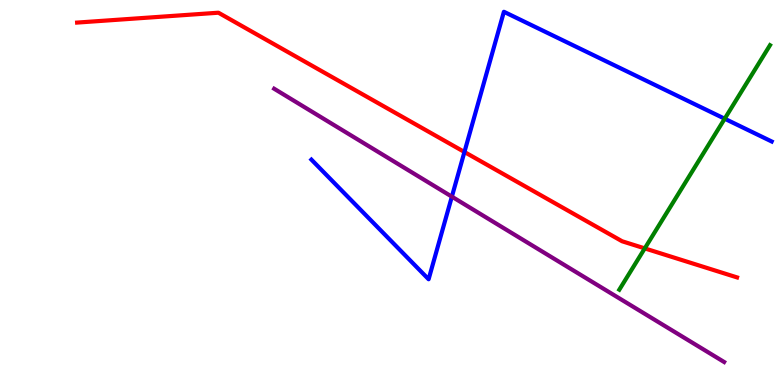[{'lines': ['blue', 'red'], 'intersections': [{'x': 5.99, 'y': 6.05}]}, {'lines': ['green', 'red'], 'intersections': [{'x': 8.32, 'y': 3.55}]}, {'lines': ['purple', 'red'], 'intersections': []}, {'lines': ['blue', 'green'], 'intersections': [{'x': 9.35, 'y': 6.92}]}, {'lines': ['blue', 'purple'], 'intersections': [{'x': 5.83, 'y': 4.89}]}, {'lines': ['green', 'purple'], 'intersections': []}]